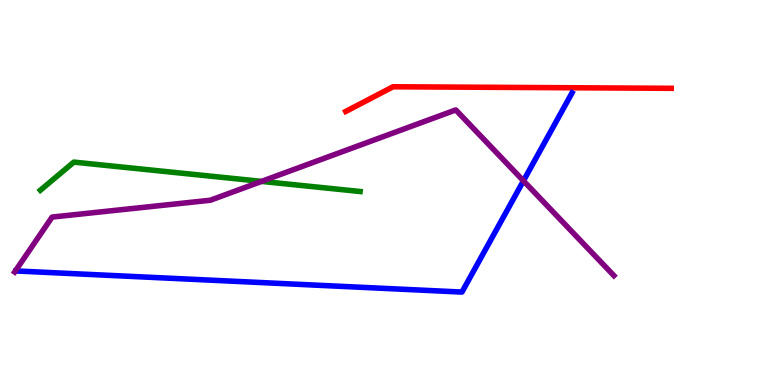[{'lines': ['blue', 'red'], 'intersections': []}, {'lines': ['green', 'red'], 'intersections': []}, {'lines': ['purple', 'red'], 'intersections': []}, {'lines': ['blue', 'green'], 'intersections': []}, {'lines': ['blue', 'purple'], 'intersections': [{'x': 6.75, 'y': 5.3}]}, {'lines': ['green', 'purple'], 'intersections': [{'x': 3.38, 'y': 5.29}]}]